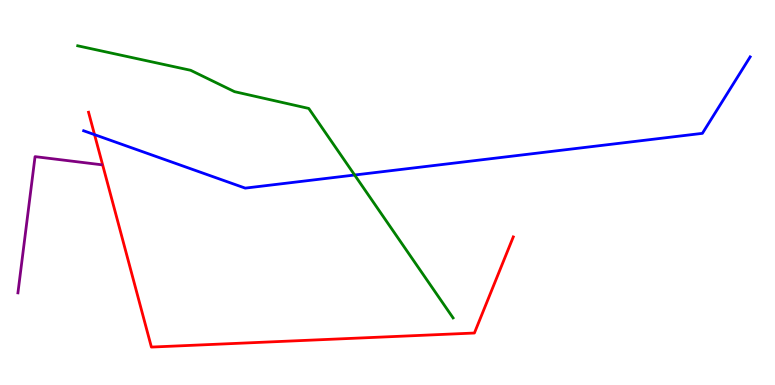[{'lines': ['blue', 'red'], 'intersections': [{'x': 1.22, 'y': 6.5}]}, {'lines': ['green', 'red'], 'intersections': []}, {'lines': ['purple', 'red'], 'intersections': []}, {'lines': ['blue', 'green'], 'intersections': [{'x': 4.58, 'y': 5.45}]}, {'lines': ['blue', 'purple'], 'intersections': []}, {'lines': ['green', 'purple'], 'intersections': []}]